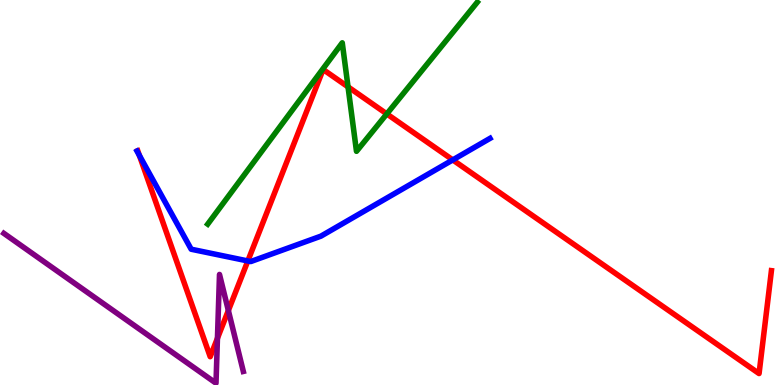[{'lines': ['blue', 'red'], 'intersections': [{'x': 1.8, 'y': 5.96}, {'x': 3.2, 'y': 3.22}, {'x': 5.84, 'y': 5.85}]}, {'lines': ['green', 'red'], 'intersections': [{'x': 4.49, 'y': 7.74}, {'x': 4.99, 'y': 7.04}]}, {'lines': ['purple', 'red'], 'intersections': [{'x': 2.81, 'y': 1.21}, {'x': 2.95, 'y': 1.94}]}, {'lines': ['blue', 'green'], 'intersections': []}, {'lines': ['blue', 'purple'], 'intersections': []}, {'lines': ['green', 'purple'], 'intersections': []}]